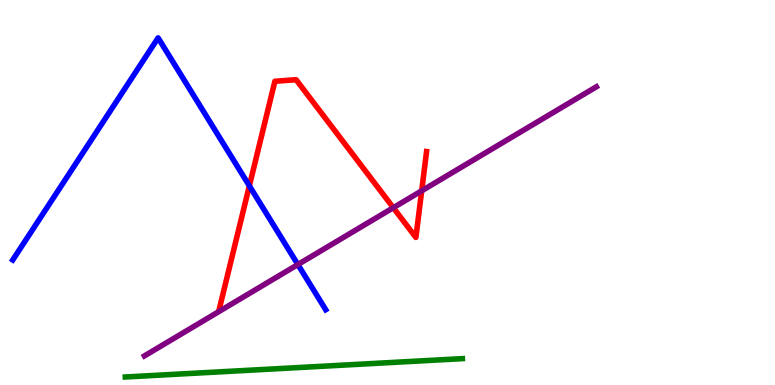[{'lines': ['blue', 'red'], 'intersections': [{'x': 3.22, 'y': 5.17}]}, {'lines': ['green', 'red'], 'intersections': []}, {'lines': ['purple', 'red'], 'intersections': [{'x': 5.07, 'y': 4.6}, {'x': 5.44, 'y': 5.04}]}, {'lines': ['blue', 'green'], 'intersections': []}, {'lines': ['blue', 'purple'], 'intersections': [{'x': 3.84, 'y': 3.13}]}, {'lines': ['green', 'purple'], 'intersections': []}]